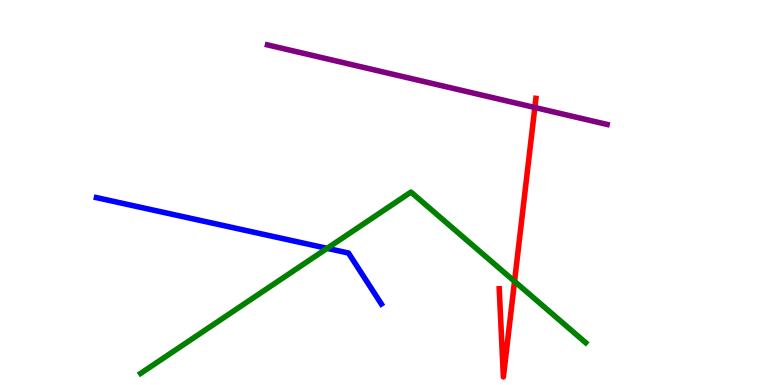[{'lines': ['blue', 'red'], 'intersections': []}, {'lines': ['green', 'red'], 'intersections': [{'x': 6.64, 'y': 2.69}]}, {'lines': ['purple', 'red'], 'intersections': [{'x': 6.9, 'y': 7.21}]}, {'lines': ['blue', 'green'], 'intersections': [{'x': 4.22, 'y': 3.55}]}, {'lines': ['blue', 'purple'], 'intersections': []}, {'lines': ['green', 'purple'], 'intersections': []}]